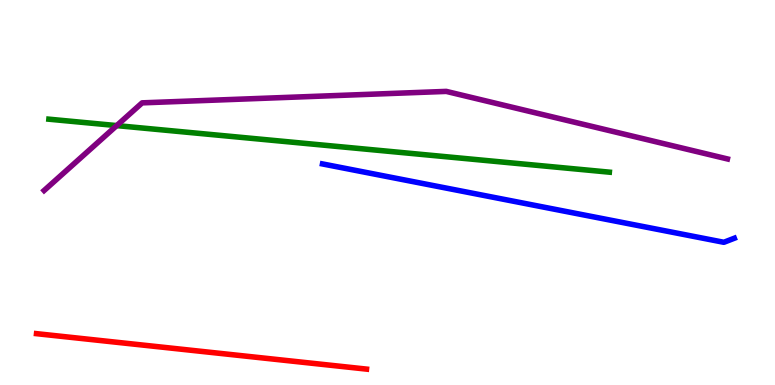[{'lines': ['blue', 'red'], 'intersections': []}, {'lines': ['green', 'red'], 'intersections': []}, {'lines': ['purple', 'red'], 'intersections': []}, {'lines': ['blue', 'green'], 'intersections': []}, {'lines': ['blue', 'purple'], 'intersections': []}, {'lines': ['green', 'purple'], 'intersections': [{'x': 1.51, 'y': 6.74}]}]